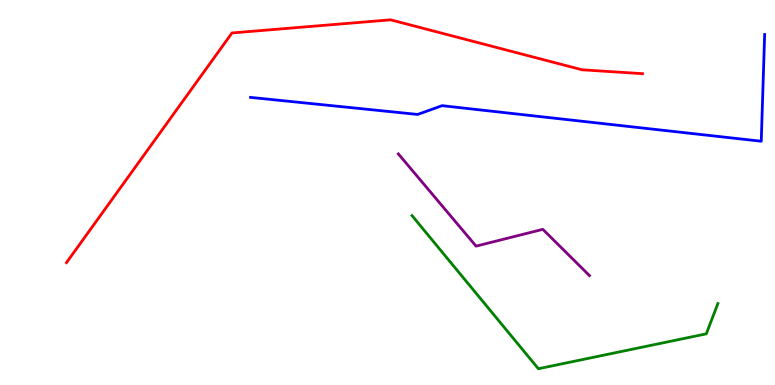[{'lines': ['blue', 'red'], 'intersections': []}, {'lines': ['green', 'red'], 'intersections': []}, {'lines': ['purple', 'red'], 'intersections': []}, {'lines': ['blue', 'green'], 'intersections': []}, {'lines': ['blue', 'purple'], 'intersections': []}, {'lines': ['green', 'purple'], 'intersections': []}]